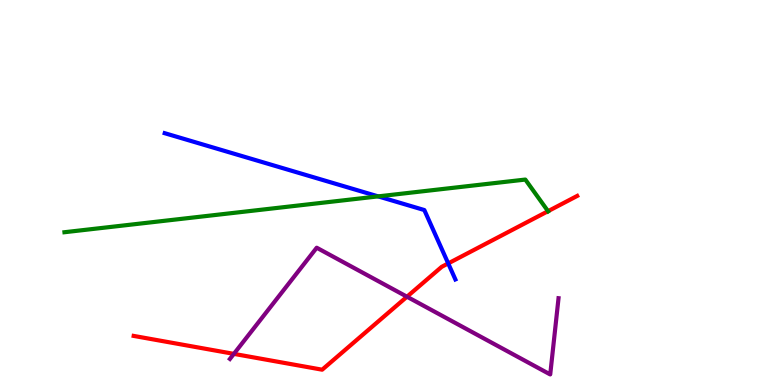[{'lines': ['blue', 'red'], 'intersections': [{'x': 5.78, 'y': 3.16}]}, {'lines': ['green', 'red'], 'intersections': [{'x': 7.07, 'y': 4.51}]}, {'lines': ['purple', 'red'], 'intersections': [{'x': 3.02, 'y': 0.809}, {'x': 5.25, 'y': 2.29}]}, {'lines': ['blue', 'green'], 'intersections': [{'x': 4.88, 'y': 4.9}]}, {'lines': ['blue', 'purple'], 'intersections': []}, {'lines': ['green', 'purple'], 'intersections': []}]